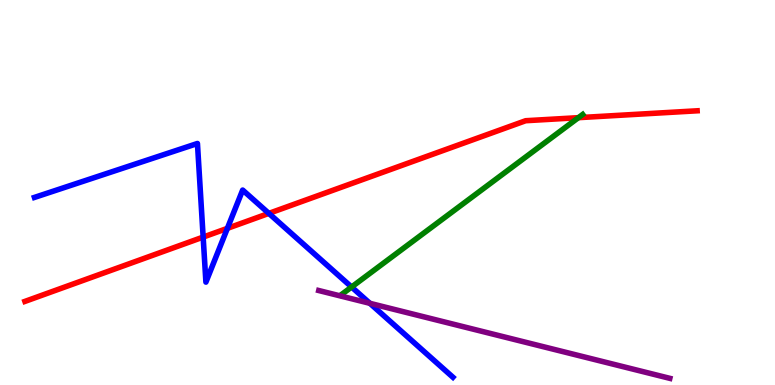[{'lines': ['blue', 'red'], 'intersections': [{'x': 2.62, 'y': 3.84}, {'x': 2.93, 'y': 4.07}, {'x': 3.47, 'y': 4.46}]}, {'lines': ['green', 'red'], 'intersections': [{'x': 7.46, 'y': 6.94}]}, {'lines': ['purple', 'red'], 'intersections': []}, {'lines': ['blue', 'green'], 'intersections': [{'x': 4.54, 'y': 2.55}]}, {'lines': ['blue', 'purple'], 'intersections': [{'x': 4.77, 'y': 2.12}]}, {'lines': ['green', 'purple'], 'intersections': []}]